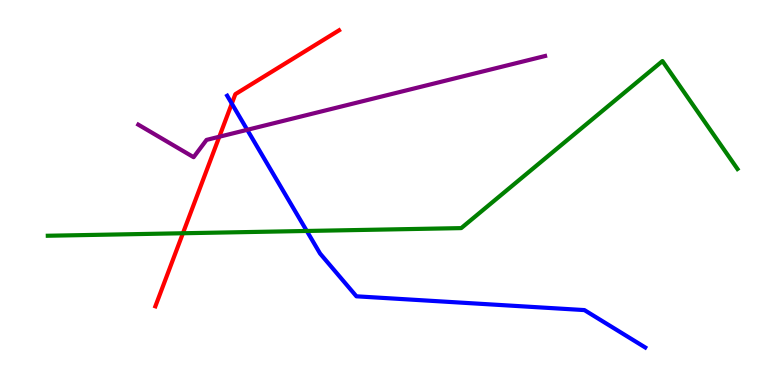[{'lines': ['blue', 'red'], 'intersections': [{'x': 2.99, 'y': 7.31}]}, {'lines': ['green', 'red'], 'intersections': [{'x': 2.36, 'y': 3.94}]}, {'lines': ['purple', 'red'], 'intersections': [{'x': 2.83, 'y': 6.45}]}, {'lines': ['blue', 'green'], 'intersections': [{'x': 3.96, 'y': 4.0}]}, {'lines': ['blue', 'purple'], 'intersections': [{'x': 3.19, 'y': 6.63}]}, {'lines': ['green', 'purple'], 'intersections': []}]